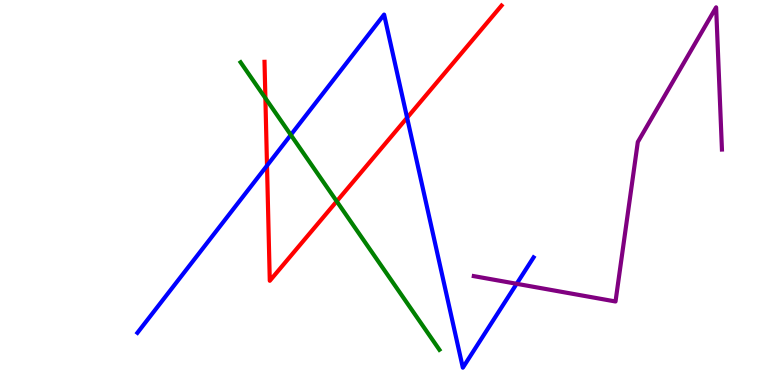[{'lines': ['blue', 'red'], 'intersections': [{'x': 3.45, 'y': 5.7}, {'x': 5.25, 'y': 6.94}]}, {'lines': ['green', 'red'], 'intersections': [{'x': 3.42, 'y': 7.45}, {'x': 4.34, 'y': 4.77}]}, {'lines': ['purple', 'red'], 'intersections': []}, {'lines': ['blue', 'green'], 'intersections': [{'x': 3.75, 'y': 6.5}]}, {'lines': ['blue', 'purple'], 'intersections': [{'x': 6.67, 'y': 2.63}]}, {'lines': ['green', 'purple'], 'intersections': []}]